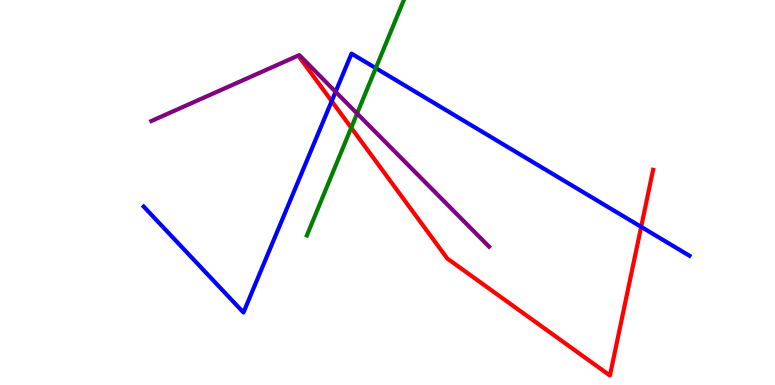[{'lines': ['blue', 'red'], 'intersections': [{'x': 4.28, 'y': 7.37}, {'x': 8.27, 'y': 4.11}]}, {'lines': ['green', 'red'], 'intersections': [{'x': 4.53, 'y': 6.68}]}, {'lines': ['purple', 'red'], 'intersections': []}, {'lines': ['blue', 'green'], 'intersections': [{'x': 4.85, 'y': 8.23}]}, {'lines': ['blue', 'purple'], 'intersections': [{'x': 4.33, 'y': 7.62}]}, {'lines': ['green', 'purple'], 'intersections': [{'x': 4.61, 'y': 7.05}]}]